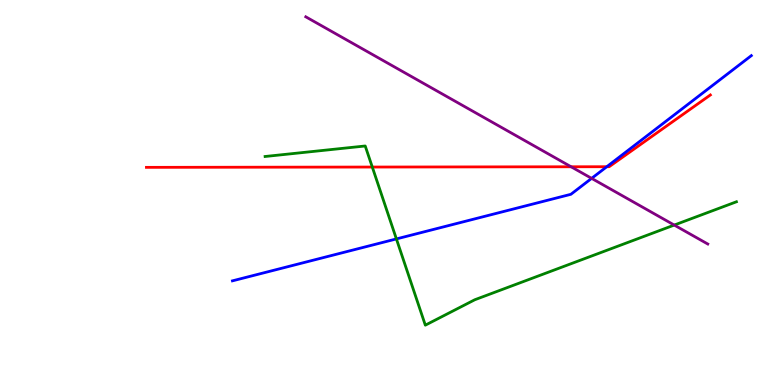[{'lines': ['blue', 'red'], 'intersections': [{'x': 7.83, 'y': 5.67}]}, {'lines': ['green', 'red'], 'intersections': [{'x': 4.8, 'y': 5.66}]}, {'lines': ['purple', 'red'], 'intersections': [{'x': 7.37, 'y': 5.67}]}, {'lines': ['blue', 'green'], 'intersections': [{'x': 5.11, 'y': 3.79}]}, {'lines': ['blue', 'purple'], 'intersections': [{'x': 7.63, 'y': 5.37}]}, {'lines': ['green', 'purple'], 'intersections': [{'x': 8.7, 'y': 4.15}]}]